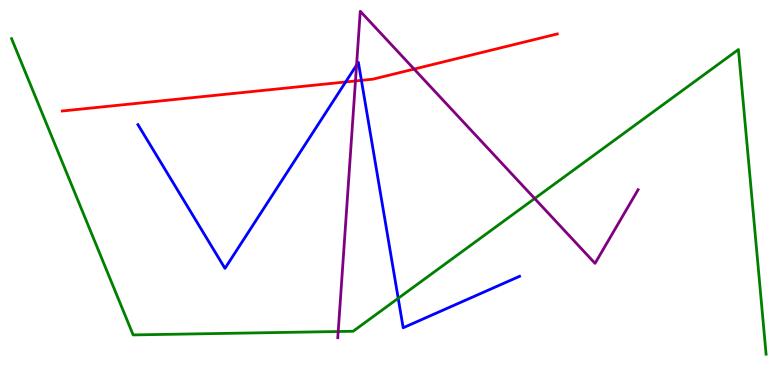[{'lines': ['blue', 'red'], 'intersections': [{'x': 4.46, 'y': 7.87}, {'x': 4.66, 'y': 7.91}]}, {'lines': ['green', 'red'], 'intersections': []}, {'lines': ['purple', 'red'], 'intersections': [{'x': 4.59, 'y': 7.9}, {'x': 5.34, 'y': 8.21}]}, {'lines': ['blue', 'green'], 'intersections': [{'x': 5.14, 'y': 2.25}]}, {'lines': ['blue', 'purple'], 'intersections': [{'x': 4.6, 'y': 8.31}]}, {'lines': ['green', 'purple'], 'intersections': [{'x': 4.36, 'y': 1.39}, {'x': 6.9, 'y': 4.84}]}]